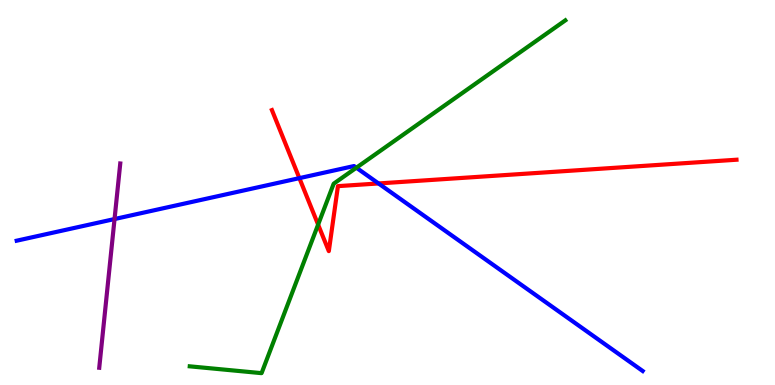[{'lines': ['blue', 'red'], 'intersections': [{'x': 3.86, 'y': 5.37}, {'x': 4.88, 'y': 5.23}]}, {'lines': ['green', 'red'], 'intersections': [{'x': 4.1, 'y': 4.17}]}, {'lines': ['purple', 'red'], 'intersections': []}, {'lines': ['blue', 'green'], 'intersections': [{'x': 4.6, 'y': 5.64}]}, {'lines': ['blue', 'purple'], 'intersections': [{'x': 1.48, 'y': 4.31}]}, {'lines': ['green', 'purple'], 'intersections': []}]